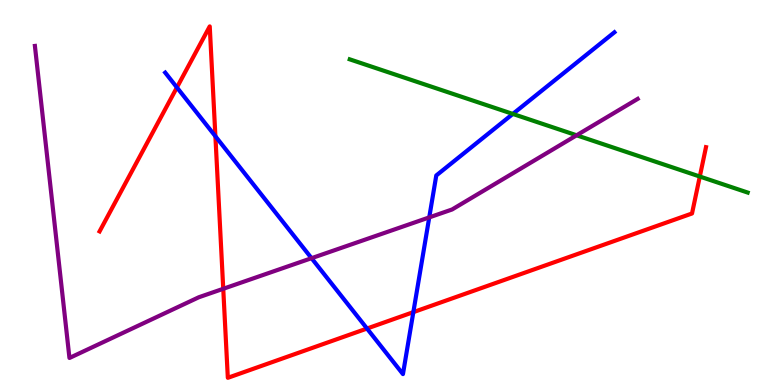[{'lines': ['blue', 'red'], 'intersections': [{'x': 2.28, 'y': 7.73}, {'x': 2.78, 'y': 6.46}, {'x': 4.74, 'y': 1.47}, {'x': 5.33, 'y': 1.89}]}, {'lines': ['green', 'red'], 'intersections': [{'x': 9.03, 'y': 5.41}]}, {'lines': ['purple', 'red'], 'intersections': [{'x': 2.88, 'y': 2.5}]}, {'lines': ['blue', 'green'], 'intersections': [{'x': 6.62, 'y': 7.04}]}, {'lines': ['blue', 'purple'], 'intersections': [{'x': 4.02, 'y': 3.29}, {'x': 5.54, 'y': 4.35}]}, {'lines': ['green', 'purple'], 'intersections': [{'x': 7.44, 'y': 6.49}]}]